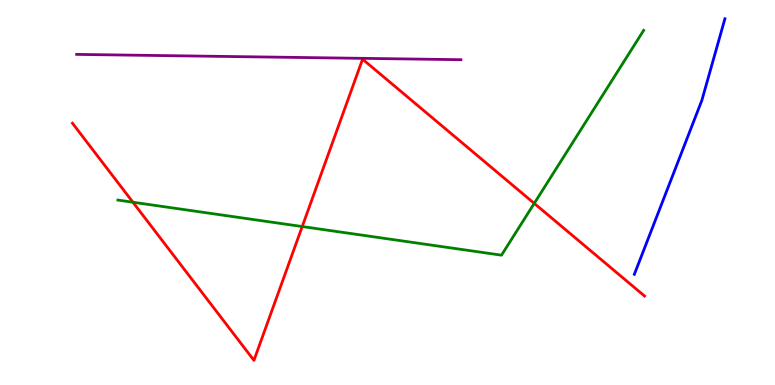[{'lines': ['blue', 'red'], 'intersections': []}, {'lines': ['green', 'red'], 'intersections': [{'x': 1.72, 'y': 4.75}, {'x': 3.9, 'y': 4.12}, {'x': 6.89, 'y': 4.72}]}, {'lines': ['purple', 'red'], 'intersections': []}, {'lines': ['blue', 'green'], 'intersections': []}, {'lines': ['blue', 'purple'], 'intersections': []}, {'lines': ['green', 'purple'], 'intersections': []}]